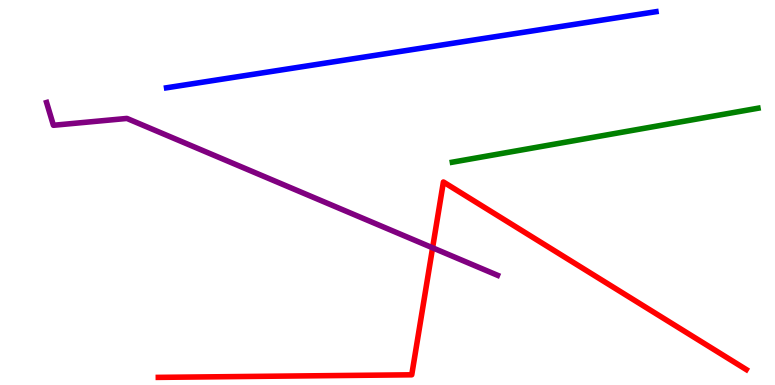[{'lines': ['blue', 'red'], 'intersections': []}, {'lines': ['green', 'red'], 'intersections': []}, {'lines': ['purple', 'red'], 'intersections': [{'x': 5.58, 'y': 3.56}]}, {'lines': ['blue', 'green'], 'intersections': []}, {'lines': ['blue', 'purple'], 'intersections': []}, {'lines': ['green', 'purple'], 'intersections': []}]